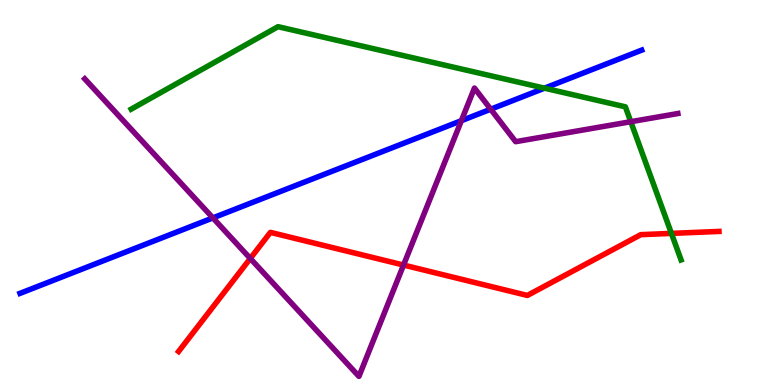[{'lines': ['blue', 'red'], 'intersections': []}, {'lines': ['green', 'red'], 'intersections': [{'x': 8.66, 'y': 3.94}]}, {'lines': ['purple', 'red'], 'intersections': [{'x': 3.23, 'y': 3.29}, {'x': 5.21, 'y': 3.12}]}, {'lines': ['blue', 'green'], 'intersections': [{'x': 7.03, 'y': 7.71}]}, {'lines': ['blue', 'purple'], 'intersections': [{'x': 2.75, 'y': 4.34}, {'x': 5.95, 'y': 6.87}, {'x': 6.33, 'y': 7.16}]}, {'lines': ['green', 'purple'], 'intersections': [{'x': 8.14, 'y': 6.84}]}]